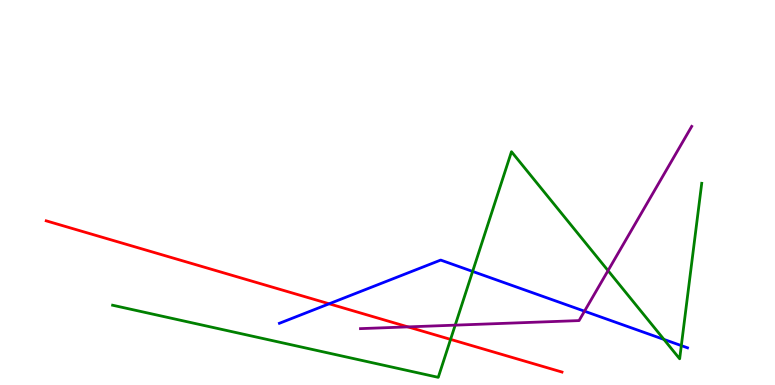[{'lines': ['blue', 'red'], 'intersections': [{'x': 4.25, 'y': 2.11}]}, {'lines': ['green', 'red'], 'intersections': [{'x': 5.81, 'y': 1.18}]}, {'lines': ['purple', 'red'], 'intersections': [{'x': 5.26, 'y': 1.51}]}, {'lines': ['blue', 'green'], 'intersections': [{'x': 6.1, 'y': 2.95}, {'x': 8.57, 'y': 1.18}, {'x': 8.79, 'y': 1.02}]}, {'lines': ['blue', 'purple'], 'intersections': [{'x': 7.54, 'y': 1.92}]}, {'lines': ['green', 'purple'], 'intersections': [{'x': 5.87, 'y': 1.55}, {'x': 7.85, 'y': 2.97}]}]